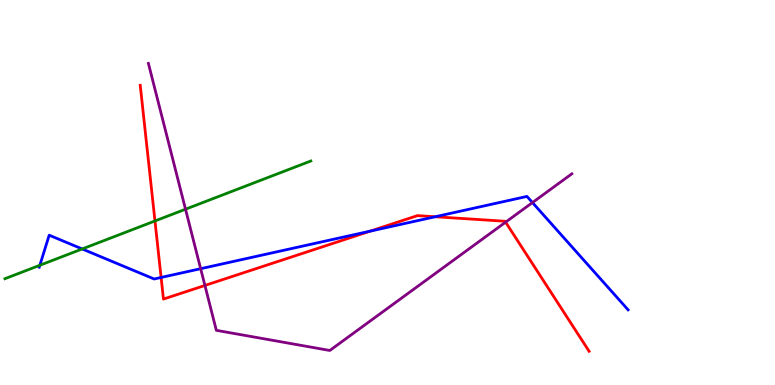[{'lines': ['blue', 'red'], 'intersections': [{'x': 2.08, 'y': 2.79}, {'x': 4.78, 'y': 4.0}, {'x': 5.62, 'y': 4.37}]}, {'lines': ['green', 'red'], 'intersections': [{'x': 2.0, 'y': 4.26}]}, {'lines': ['purple', 'red'], 'intersections': [{'x': 2.64, 'y': 2.59}, {'x': 6.52, 'y': 4.23}]}, {'lines': ['blue', 'green'], 'intersections': [{'x': 0.514, 'y': 3.11}, {'x': 1.06, 'y': 3.53}]}, {'lines': ['blue', 'purple'], 'intersections': [{'x': 2.59, 'y': 3.02}, {'x': 6.87, 'y': 4.74}]}, {'lines': ['green', 'purple'], 'intersections': [{'x': 2.39, 'y': 4.57}]}]